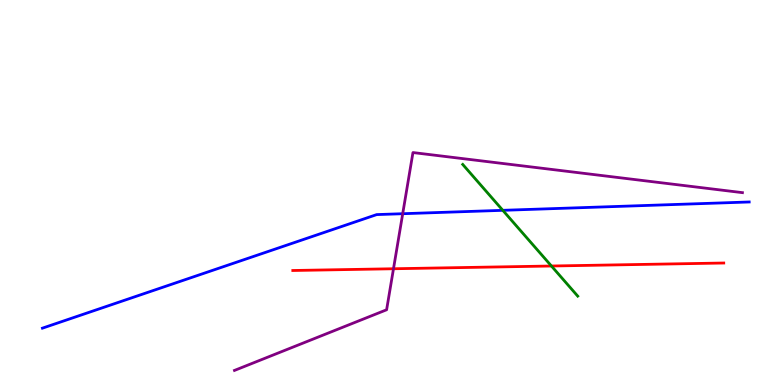[{'lines': ['blue', 'red'], 'intersections': []}, {'lines': ['green', 'red'], 'intersections': [{'x': 7.12, 'y': 3.09}]}, {'lines': ['purple', 'red'], 'intersections': [{'x': 5.08, 'y': 3.02}]}, {'lines': ['blue', 'green'], 'intersections': [{'x': 6.49, 'y': 4.54}]}, {'lines': ['blue', 'purple'], 'intersections': [{'x': 5.2, 'y': 4.45}]}, {'lines': ['green', 'purple'], 'intersections': []}]